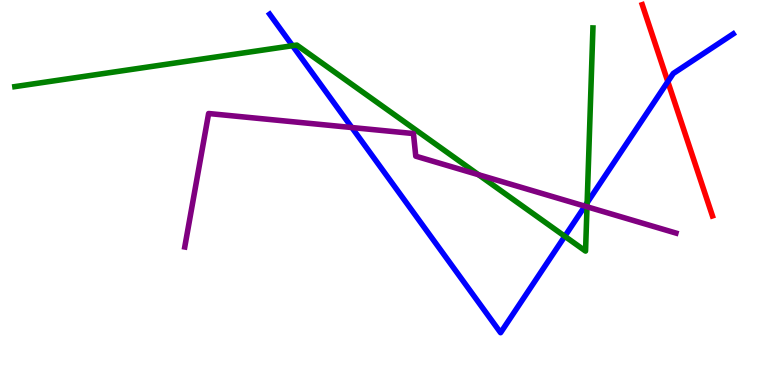[{'lines': ['blue', 'red'], 'intersections': [{'x': 8.62, 'y': 7.88}]}, {'lines': ['green', 'red'], 'intersections': []}, {'lines': ['purple', 'red'], 'intersections': []}, {'lines': ['blue', 'green'], 'intersections': [{'x': 3.77, 'y': 8.81}, {'x': 7.29, 'y': 3.86}, {'x': 7.58, 'y': 4.73}]}, {'lines': ['blue', 'purple'], 'intersections': [{'x': 4.54, 'y': 6.69}, {'x': 7.55, 'y': 4.65}]}, {'lines': ['green', 'purple'], 'intersections': [{'x': 6.17, 'y': 5.46}, {'x': 7.57, 'y': 4.63}]}]